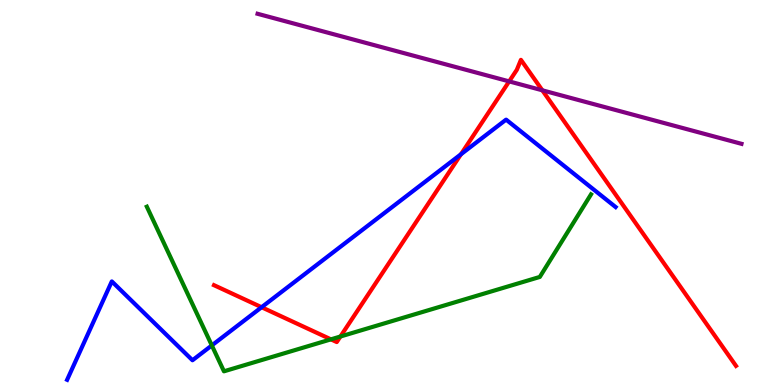[{'lines': ['blue', 'red'], 'intersections': [{'x': 3.38, 'y': 2.02}, {'x': 5.95, 'y': 5.99}]}, {'lines': ['green', 'red'], 'intersections': [{'x': 4.27, 'y': 1.19}, {'x': 4.39, 'y': 1.26}]}, {'lines': ['purple', 'red'], 'intersections': [{'x': 6.57, 'y': 7.89}, {'x': 7.0, 'y': 7.65}]}, {'lines': ['blue', 'green'], 'intersections': [{'x': 2.73, 'y': 1.03}]}, {'lines': ['blue', 'purple'], 'intersections': []}, {'lines': ['green', 'purple'], 'intersections': []}]